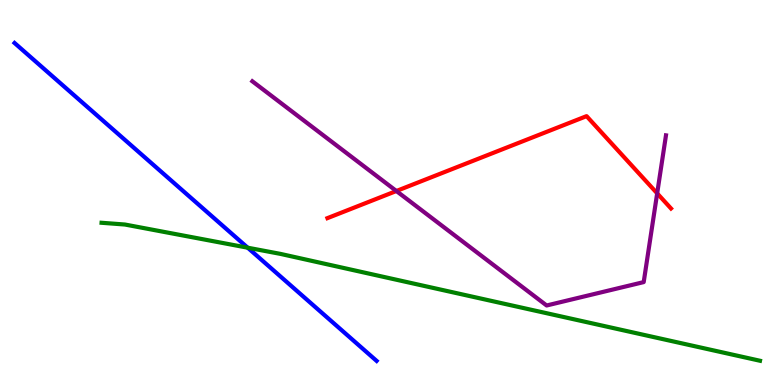[{'lines': ['blue', 'red'], 'intersections': []}, {'lines': ['green', 'red'], 'intersections': []}, {'lines': ['purple', 'red'], 'intersections': [{'x': 5.11, 'y': 5.04}, {'x': 8.48, 'y': 4.98}]}, {'lines': ['blue', 'green'], 'intersections': [{'x': 3.2, 'y': 3.57}]}, {'lines': ['blue', 'purple'], 'intersections': []}, {'lines': ['green', 'purple'], 'intersections': []}]